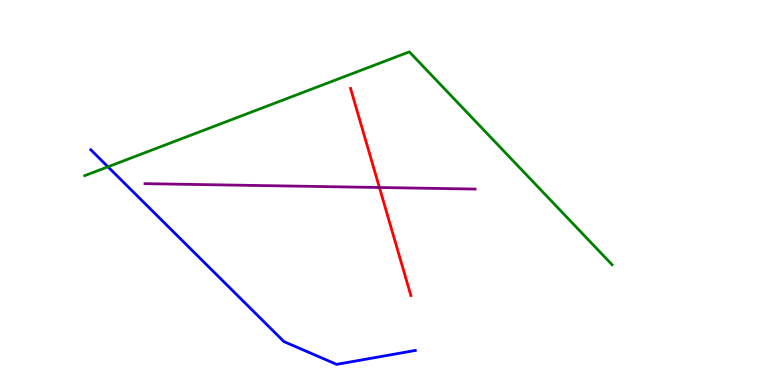[{'lines': ['blue', 'red'], 'intersections': []}, {'lines': ['green', 'red'], 'intersections': []}, {'lines': ['purple', 'red'], 'intersections': [{'x': 4.9, 'y': 5.13}]}, {'lines': ['blue', 'green'], 'intersections': [{'x': 1.39, 'y': 5.67}]}, {'lines': ['blue', 'purple'], 'intersections': []}, {'lines': ['green', 'purple'], 'intersections': []}]